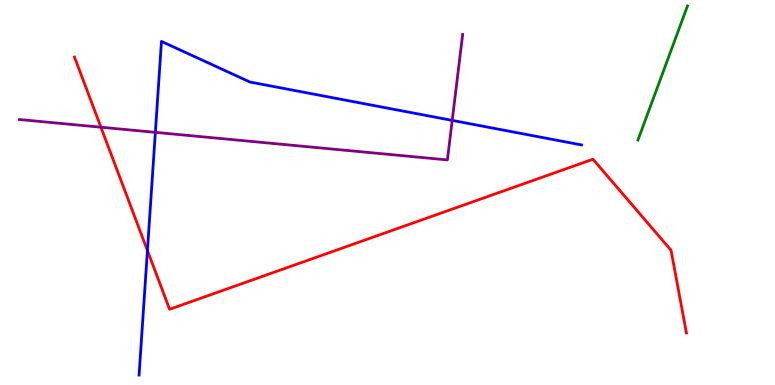[{'lines': ['blue', 'red'], 'intersections': [{'x': 1.9, 'y': 3.49}]}, {'lines': ['green', 'red'], 'intersections': []}, {'lines': ['purple', 'red'], 'intersections': [{'x': 1.3, 'y': 6.7}]}, {'lines': ['blue', 'green'], 'intersections': []}, {'lines': ['blue', 'purple'], 'intersections': [{'x': 2.0, 'y': 6.56}, {'x': 5.83, 'y': 6.87}]}, {'lines': ['green', 'purple'], 'intersections': []}]